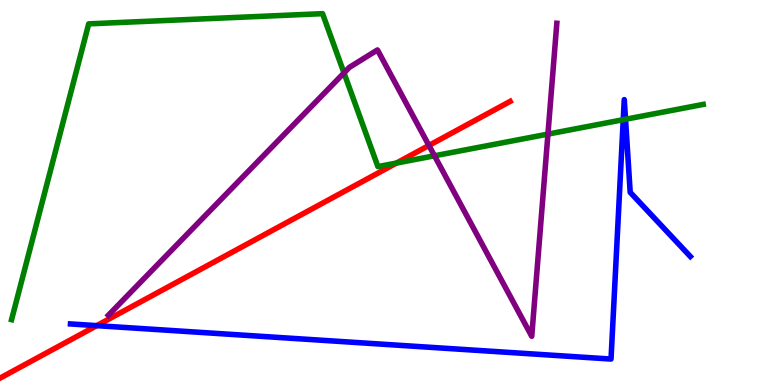[{'lines': ['blue', 'red'], 'intersections': [{'x': 1.25, 'y': 1.54}]}, {'lines': ['green', 'red'], 'intersections': [{'x': 5.12, 'y': 5.76}]}, {'lines': ['purple', 'red'], 'intersections': [{'x': 5.53, 'y': 6.22}]}, {'lines': ['blue', 'green'], 'intersections': [{'x': 8.04, 'y': 6.89}, {'x': 8.07, 'y': 6.9}]}, {'lines': ['blue', 'purple'], 'intersections': []}, {'lines': ['green', 'purple'], 'intersections': [{'x': 4.44, 'y': 8.11}, {'x': 5.61, 'y': 5.95}, {'x': 7.07, 'y': 6.52}]}]